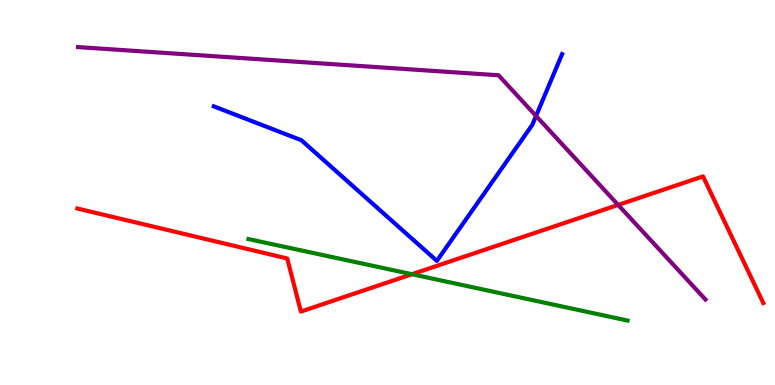[{'lines': ['blue', 'red'], 'intersections': []}, {'lines': ['green', 'red'], 'intersections': [{'x': 5.32, 'y': 2.88}]}, {'lines': ['purple', 'red'], 'intersections': [{'x': 7.98, 'y': 4.68}]}, {'lines': ['blue', 'green'], 'intersections': []}, {'lines': ['blue', 'purple'], 'intersections': [{'x': 6.92, 'y': 6.99}]}, {'lines': ['green', 'purple'], 'intersections': []}]